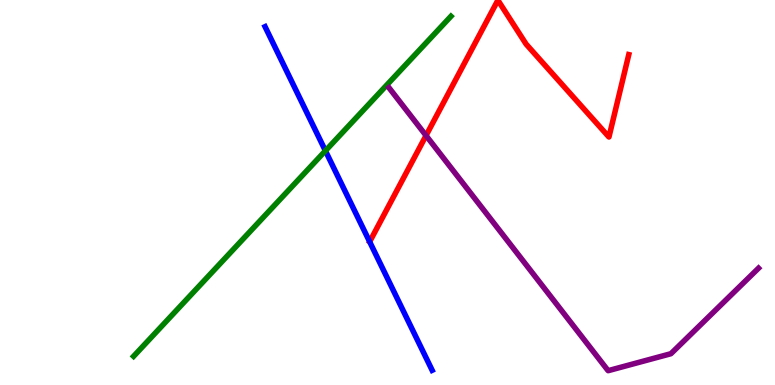[{'lines': ['blue', 'red'], 'intersections': []}, {'lines': ['green', 'red'], 'intersections': []}, {'lines': ['purple', 'red'], 'intersections': [{'x': 5.5, 'y': 6.48}]}, {'lines': ['blue', 'green'], 'intersections': [{'x': 4.2, 'y': 6.08}]}, {'lines': ['blue', 'purple'], 'intersections': []}, {'lines': ['green', 'purple'], 'intersections': []}]